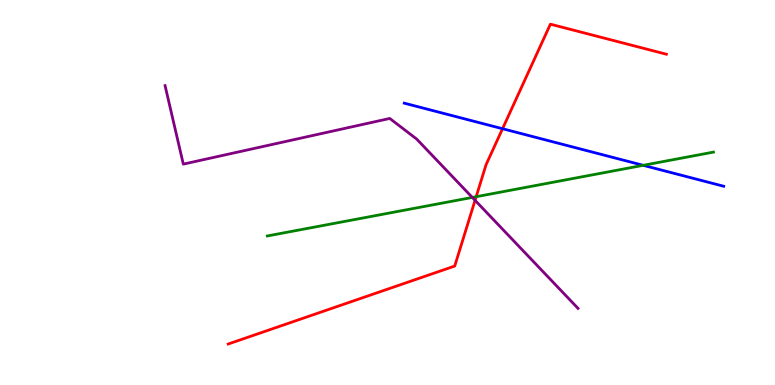[{'lines': ['blue', 'red'], 'intersections': [{'x': 6.48, 'y': 6.66}]}, {'lines': ['green', 'red'], 'intersections': [{'x': 6.14, 'y': 4.89}]}, {'lines': ['purple', 'red'], 'intersections': [{'x': 6.13, 'y': 4.8}]}, {'lines': ['blue', 'green'], 'intersections': [{'x': 8.3, 'y': 5.71}]}, {'lines': ['blue', 'purple'], 'intersections': []}, {'lines': ['green', 'purple'], 'intersections': [{'x': 6.09, 'y': 4.87}]}]